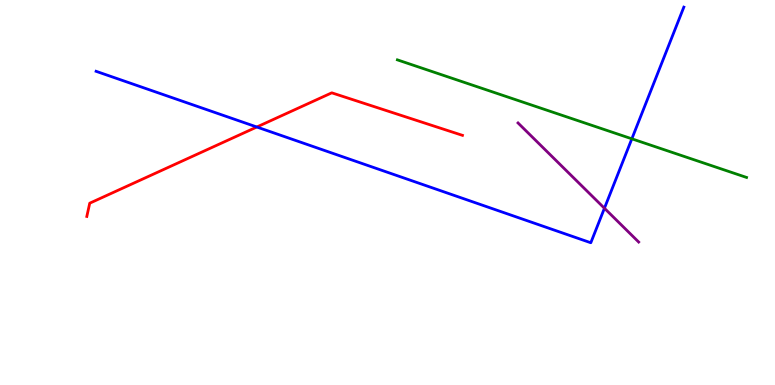[{'lines': ['blue', 'red'], 'intersections': [{'x': 3.31, 'y': 6.7}]}, {'lines': ['green', 'red'], 'intersections': []}, {'lines': ['purple', 'red'], 'intersections': []}, {'lines': ['blue', 'green'], 'intersections': [{'x': 8.15, 'y': 6.39}]}, {'lines': ['blue', 'purple'], 'intersections': [{'x': 7.8, 'y': 4.59}]}, {'lines': ['green', 'purple'], 'intersections': []}]